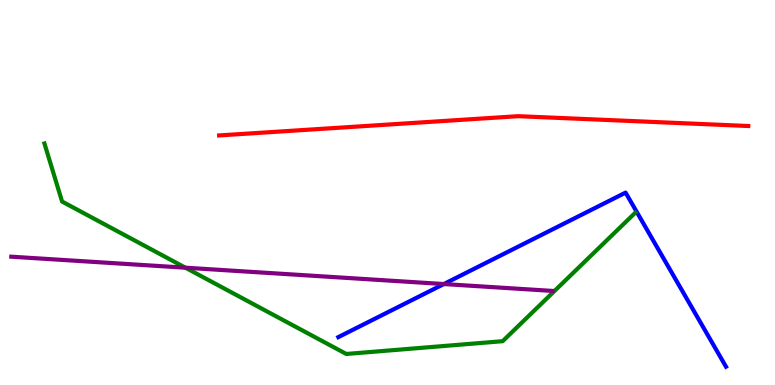[{'lines': ['blue', 'red'], 'intersections': []}, {'lines': ['green', 'red'], 'intersections': []}, {'lines': ['purple', 'red'], 'intersections': []}, {'lines': ['blue', 'green'], 'intersections': []}, {'lines': ['blue', 'purple'], 'intersections': [{'x': 5.73, 'y': 2.62}]}, {'lines': ['green', 'purple'], 'intersections': [{'x': 2.39, 'y': 3.05}]}]